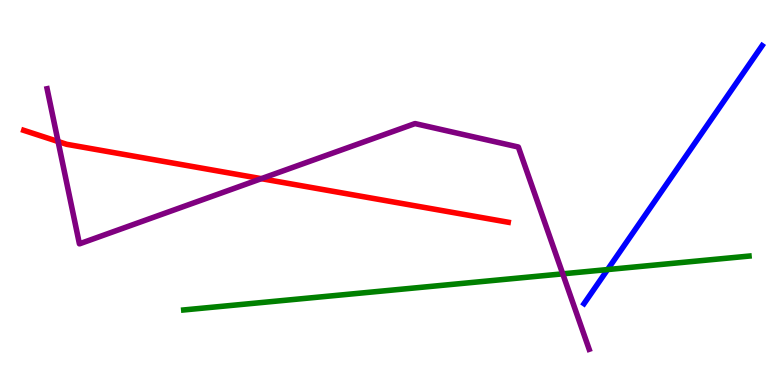[{'lines': ['blue', 'red'], 'intersections': []}, {'lines': ['green', 'red'], 'intersections': []}, {'lines': ['purple', 'red'], 'intersections': [{'x': 0.75, 'y': 6.32}, {'x': 3.37, 'y': 5.36}]}, {'lines': ['blue', 'green'], 'intersections': [{'x': 7.84, 'y': 3.0}]}, {'lines': ['blue', 'purple'], 'intersections': []}, {'lines': ['green', 'purple'], 'intersections': [{'x': 7.26, 'y': 2.89}]}]